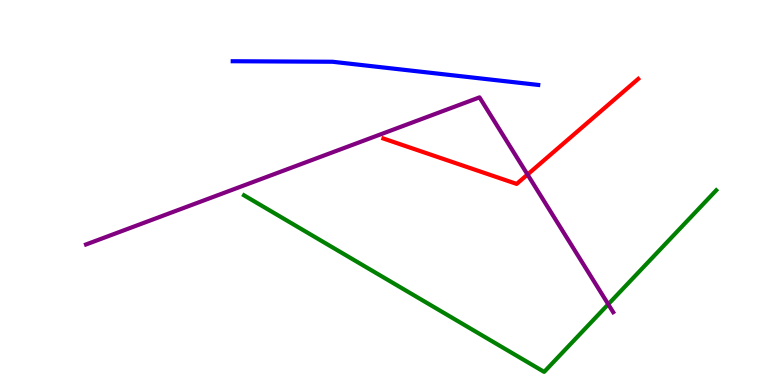[{'lines': ['blue', 'red'], 'intersections': []}, {'lines': ['green', 'red'], 'intersections': []}, {'lines': ['purple', 'red'], 'intersections': [{'x': 6.81, 'y': 5.47}]}, {'lines': ['blue', 'green'], 'intersections': []}, {'lines': ['blue', 'purple'], 'intersections': []}, {'lines': ['green', 'purple'], 'intersections': [{'x': 7.85, 'y': 2.1}]}]